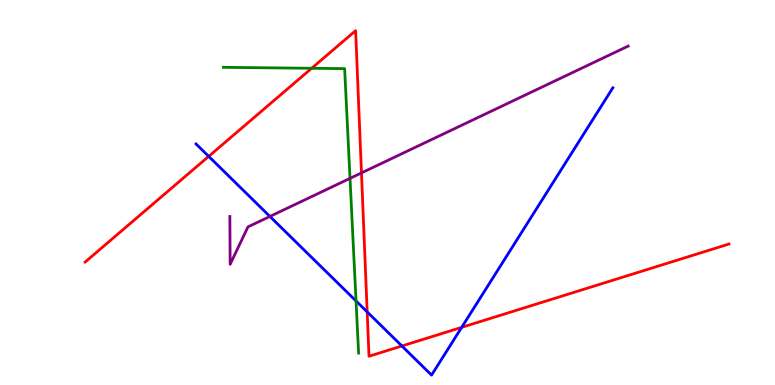[{'lines': ['blue', 'red'], 'intersections': [{'x': 2.69, 'y': 5.94}, {'x': 4.74, 'y': 1.9}, {'x': 5.19, 'y': 1.01}, {'x': 5.96, 'y': 1.5}]}, {'lines': ['green', 'red'], 'intersections': [{'x': 4.02, 'y': 8.23}]}, {'lines': ['purple', 'red'], 'intersections': [{'x': 4.66, 'y': 5.51}]}, {'lines': ['blue', 'green'], 'intersections': [{'x': 4.59, 'y': 2.18}]}, {'lines': ['blue', 'purple'], 'intersections': [{'x': 3.48, 'y': 4.38}]}, {'lines': ['green', 'purple'], 'intersections': [{'x': 4.52, 'y': 5.37}]}]